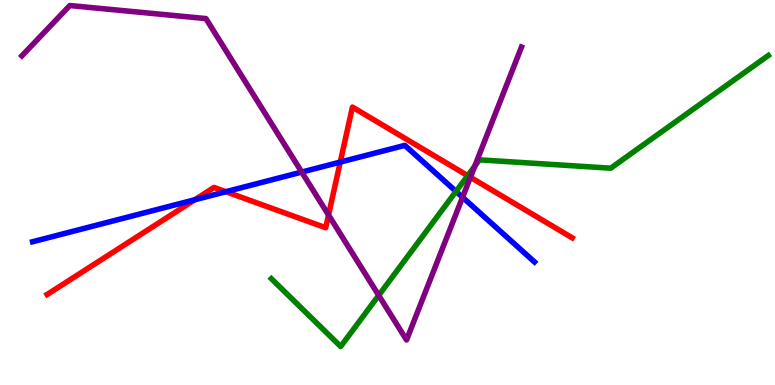[{'lines': ['blue', 'red'], 'intersections': [{'x': 2.51, 'y': 4.81}, {'x': 2.91, 'y': 5.02}, {'x': 4.39, 'y': 5.79}]}, {'lines': ['green', 'red'], 'intersections': [{'x': 6.03, 'y': 5.44}]}, {'lines': ['purple', 'red'], 'intersections': [{'x': 4.24, 'y': 4.42}, {'x': 6.07, 'y': 5.4}]}, {'lines': ['blue', 'green'], 'intersections': [{'x': 5.88, 'y': 5.03}]}, {'lines': ['blue', 'purple'], 'intersections': [{'x': 3.89, 'y': 5.53}, {'x': 5.97, 'y': 4.88}]}, {'lines': ['green', 'purple'], 'intersections': [{'x': 4.89, 'y': 2.33}, {'x': 6.13, 'y': 5.68}]}]